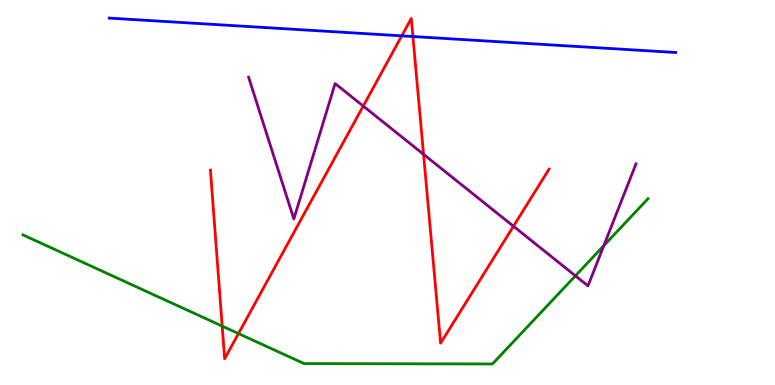[{'lines': ['blue', 'red'], 'intersections': [{'x': 5.18, 'y': 9.07}, {'x': 5.33, 'y': 9.05}]}, {'lines': ['green', 'red'], 'intersections': [{'x': 2.87, 'y': 1.53}, {'x': 3.08, 'y': 1.34}]}, {'lines': ['purple', 'red'], 'intersections': [{'x': 4.69, 'y': 7.25}, {'x': 5.47, 'y': 5.99}, {'x': 6.63, 'y': 4.12}]}, {'lines': ['blue', 'green'], 'intersections': []}, {'lines': ['blue', 'purple'], 'intersections': []}, {'lines': ['green', 'purple'], 'intersections': [{'x': 7.42, 'y': 2.84}, {'x': 7.79, 'y': 3.62}]}]